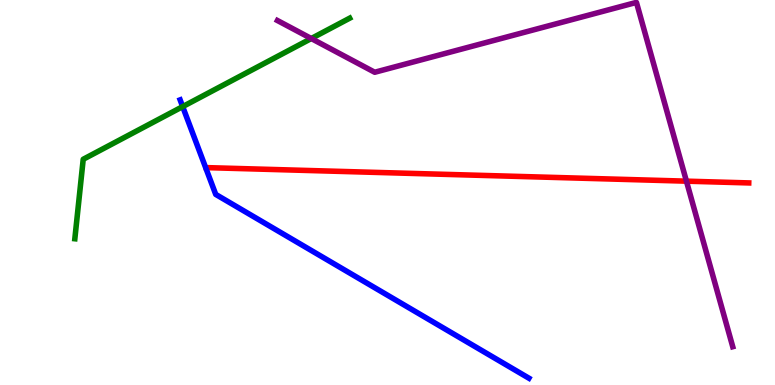[{'lines': ['blue', 'red'], 'intersections': []}, {'lines': ['green', 'red'], 'intersections': []}, {'lines': ['purple', 'red'], 'intersections': [{'x': 8.86, 'y': 5.29}]}, {'lines': ['blue', 'green'], 'intersections': [{'x': 2.36, 'y': 7.23}]}, {'lines': ['blue', 'purple'], 'intersections': []}, {'lines': ['green', 'purple'], 'intersections': [{'x': 4.02, 'y': 9.0}]}]